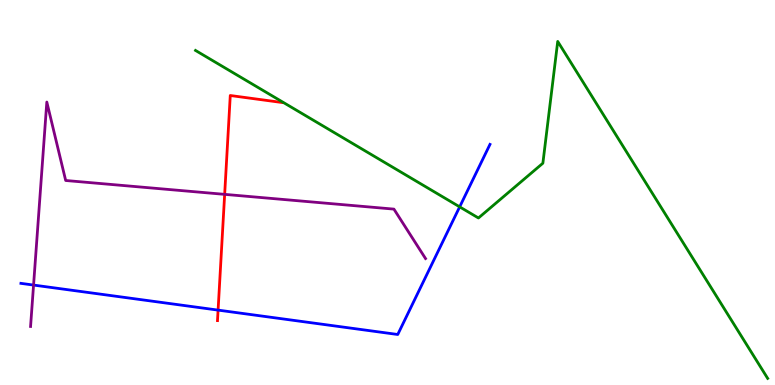[{'lines': ['blue', 'red'], 'intersections': [{'x': 2.81, 'y': 1.95}]}, {'lines': ['green', 'red'], 'intersections': []}, {'lines': ['purple', 'red'], 'intersections': [{'x': 2.9, 'y': 4.95}]}, {'lines': ['blue', 'green'], 'intersections': [{'x': 5.93, 'y': 4.63}]}, {'lines': ['blue', 'purple'], 'intersections': [{'x': 0.433, 'y': 2.6}]}, {'lines': ['green', 'purple'], 'intersections': []}]